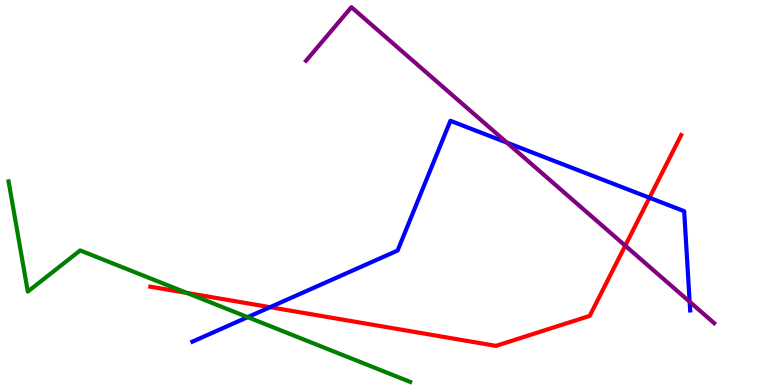[{'lines': ['blue', 'red'], 'intersections': [{'x': 3.49, 'y': 2.02}, {'x': 8.38, 'y': 4.86}]}, {'lines': ['green', 'red'], 'intersections': [{'x': 2.41, 'y': 2.39}]}, {'lines': ['purple', 'red'], 'intersections': [{'x': 8.07, 'y': 3.62}]}, {'lines': ['blue', 'green'], 'intersections': [{'x': 3.2, 'y': 1.76}]}, {'lines': ['blue', 'purple'], 'intersections': [{'x': 6.54, 'y': 6.29}, {'x': 8.9, 'y': 2.16}]}, {'lines': ['green', 'purple'], 'intersections': []}]